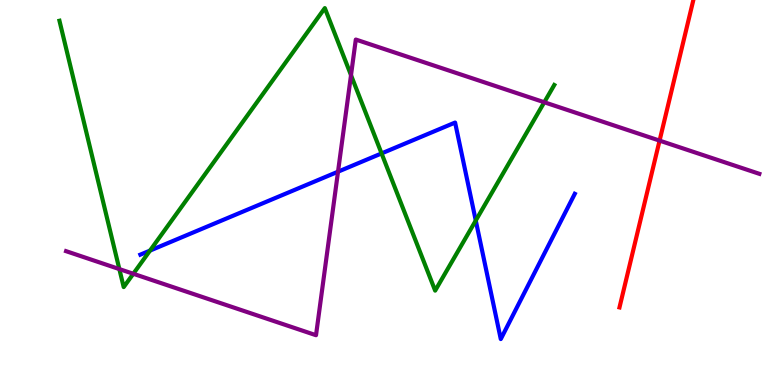[{'lines': ['blue', 'red'], 'intersections': []}, {'lines': ['green', 'red'], 'intersections': []}, {'lines': ['purple', 'red'], 'intersections': [{'x': 8.51, 'y': 6.35}]}, {'lines': ['blue', 'green'], 'intersections': [{'x': 1.94, 'y': 3.49}, {'x': 4.92, 'y': 6.02}, {'x': 6.14, 'y': 4.27}]}, {'lines': ['blue', 'purple'], 'intersections': [{'x': 4.36, 'y': 5.54}]}, {'lines': ['green', 'purple'], 'intersections': [{'x': 1.54, 'y': 3.01}, {'x': 1.72, 'y': 2.89}, {'x': 4.53, 'y': 8.05}, {'x': 7.02, 'y': 7.34}]}]